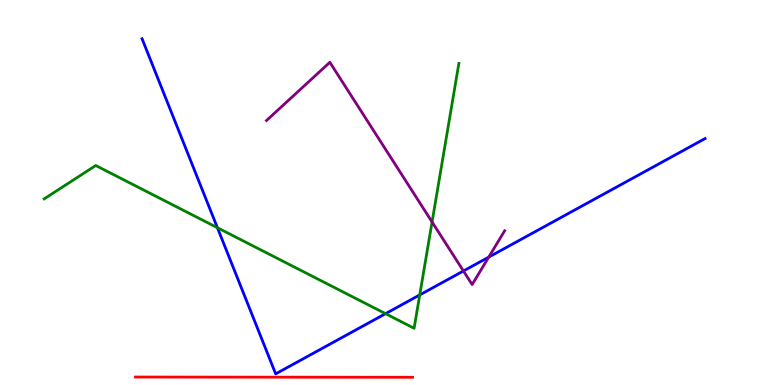[{'lines': ['blue', 'red'], 'intersections': []}, {'lines': ['green', 'red'], 'intersections': []}, {'lines': ['purple', 'red'], 'intersections': []}, {'lines': ['blue', 'green'], 'intersections': [{'x': 2.81, 'y': 4.09}, {'x': 4.97, 'y': 1.85}, {'x': 5.42, 'y': 2.34}]}, {'lines': ['blue', 'purple'], 'intersections': [{'x': 5.98, 'y': 2.96}, {'x': 6.31, 'y': 3.32}]}, {'lines': ['green', 'purple'], 'intersections': [{'x': 5.58, 'y': 4.23}]}]